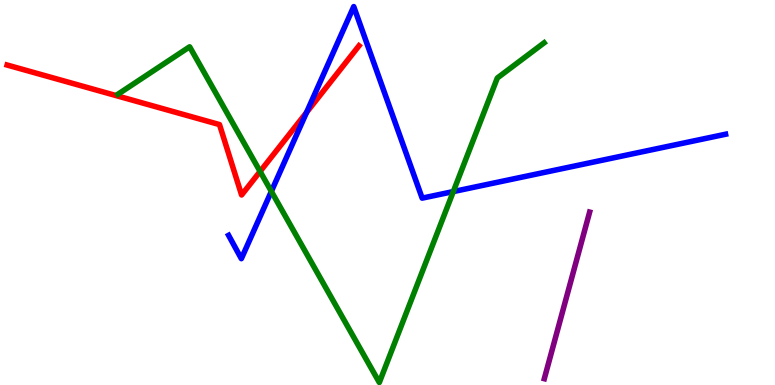[{'lines': ['blue', 'red'], 'intersections': [{'x': 3.96, 'y': 7.08}]}, {'lines': ['green', 'red'], 'intersections': [{'x': 3.36, 'y': 5.55}]}, {'lines': ['purple', 'red'], 'intersections': []}, {'lines': ['blue', 'green'], 'intersections': [{'x': 3.5, 'y': 5.03}, {'x': 5.85, 'y': 5.02}]}, {'lines': ['blue', 'purple'], 'intersections': []}, {'lines': ['green', 'purple'], 'intersections': []}]